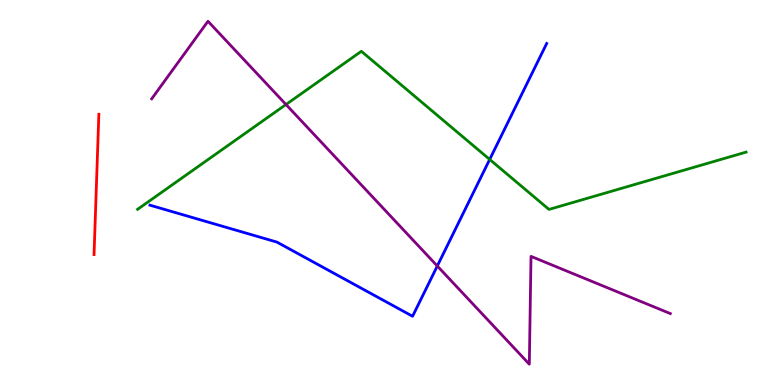[{'lines': ['blue', 'red'], 'intersections': []}, {'lines': ['green', 'red'], 'intersections': []}, {'lines': ['purple', 'red'], 'intersections': []}, {'lines': ['blue', 'green'], 'intersections': [{'x': 6.32, 'y': 5.86}]}, {'lines': ['blue', 'purple'], 'intersections': [{'x': 5.64, 'y': 3.09}]}, {'lines': ['green', 'purple'], 'intersections': [{'x': 3.69, 'y': 7.29}]}]